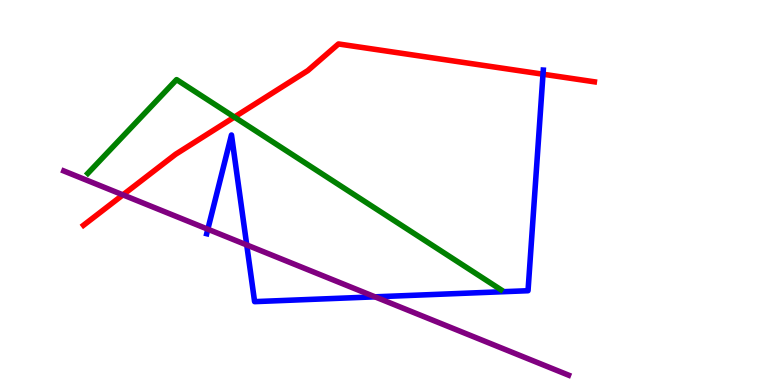[{'lines': ['blue', 'red'], 'intersections': [{'x': 7.01, 'y': 8.07}]}, {'lines': ['green', 'red'], 'intersections': [{'x': 3.02, 'y': 6.96}]}, {'lines': ['purple', 'red'], 'intersections': [{'x': 1.59, 'y': 4.94}]}, {'lines': ['blue', 'green'], 'intersections': []}, {'lines': ['blue', 'purple'], 'intersections': [{'x': 2.68, 'y': 4.05}, {'x': 3.18, 'y': 3.64}, {'x': 4.84, 'y': 2.29}]}, {'lines': ['green', 'purple'], 'intersections': []}]